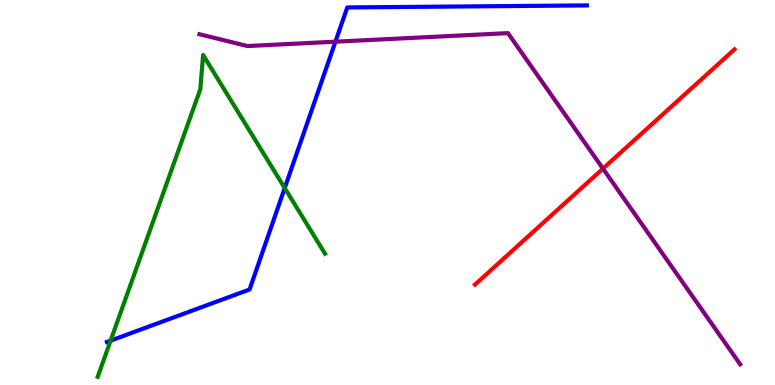[{'lines': ['blue', 'red'], 'intersections': []}, {'lines': ['green', 'red'], 'intersections': []}, {'lines': ['purple', 'red'], 'intersections': [{'x': 7.78, 'y': 5.62}]}, {'lines': ['blue', 'green'], 'intersections': [{'x': 1.43, 'y': 1.15}, {'x': 3.67, 'y': 5.12}]}, {'lines': ['blue', 'purple'], 'intersections': [{'x': 4.33, 'y': 8.92}]}, {'lines': ['green', 'purple'], 'intersections': []}]